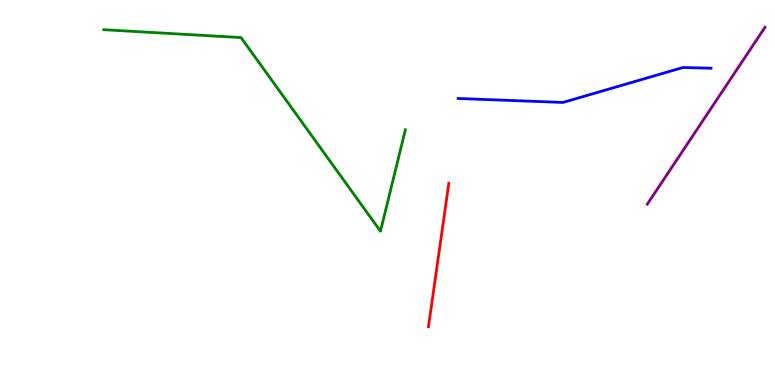[{'lines': ['blue', 'red'], 'intersections': []}, {'lines': ['green', 'red'], 'intersections': []}, {'lines': ['purple', 'red'], 'intersections': []}, {'lines': ['blue', 'green'], 'intersections': []}, {'lines': ['blue', 'purple'], 'intersections': []}, {'lines': ['green', 'purple'], 'intersections': []}]